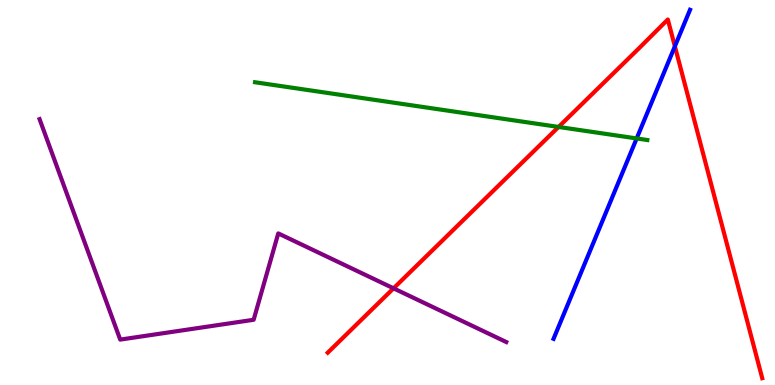[{'lines': ['blue', 'red'], 'intersections': [{'x': 8.71, 'y': 8.8}]}, {'lines': ['green', 'red'], 'intersections': [{'x': 7.21, 'y': 6.7}]}, {'lines': ['purple', 'red'], 'intersections': [{'x': 5.08, 'y': 2.51}]}, {'lines': ['blue', 'green'], 'intersections': [{'x': 8.22, 'y': 6.4}]}, {'lines': ['blue', 'purple'], 'intersections': []}, {'lines': ['green', 'purple'], 'intersections': []}]